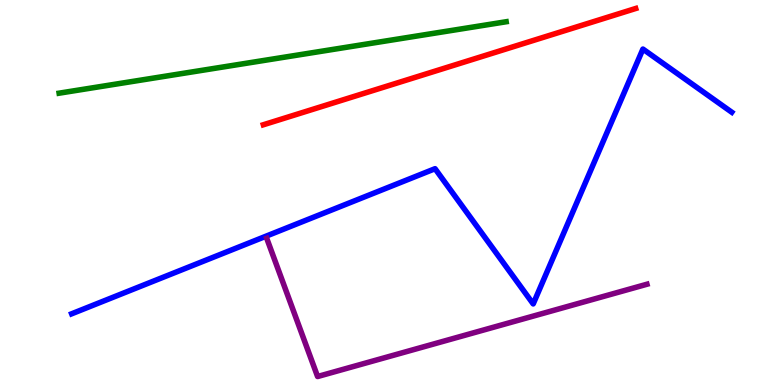[{'lines': ['blue', 'red'], 'intersections': []}, {'lines': ['green', 'red'], 'intersections': []}, {'lines': ['purple', 'red'], 'intersections': []}, {'lines': ['blue', 'green'], 'intersections': []}, {'lines': ['blue', 'purple'], 'intersections': []}, {'lines': ['green', 'purple'], 'intersections': []}]